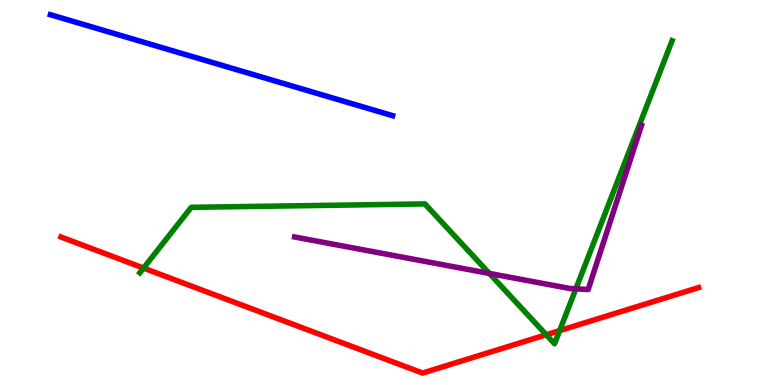[{'lines': ['blue', 'red'], 'intersections': []}, {'lines': ['green', 'red'], 'intersections': [{'x': 1.85, 'y': 3.04}, {'x': 7.05, 'y': 1.3}, {'x': 7.22, 'y': 1.41}]}, {'lines': ['purple', 'red'], 'intersections': []}, {'lines': ['blue', 'green'], 'intersections': []}, {'lines': ['blue', 'purple'], 'intersections': []}, {'lines': ['green', 'purple'], 'intersections': [{'x': 6.31, 'y': 2.9}, {'x': 7.43, 'y': 2.5}]}]